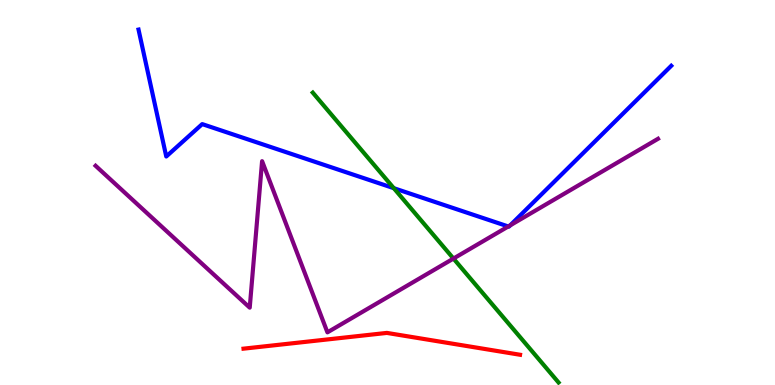[{'lines': ['blue', 'red'], 'intersections': []}, {'lines': ['green', 'red'], 'intersections': []}, {'lines': ['purple', 'red'], 'intersections': []}, {'lines': ['blue', 'green'], 'intersections': [{'x': 5.08, 'y': 5.11}]}, {'lines': ['blue', 'purple'], 'intersections': [{'x': 6.56, 'y': 4.12}, {'x': 6.58, 'y': 4.15}]}, {'lines': ['green', 'purple'], 'intersections': [{'x': 5.85, 'y': 3.28}]}]